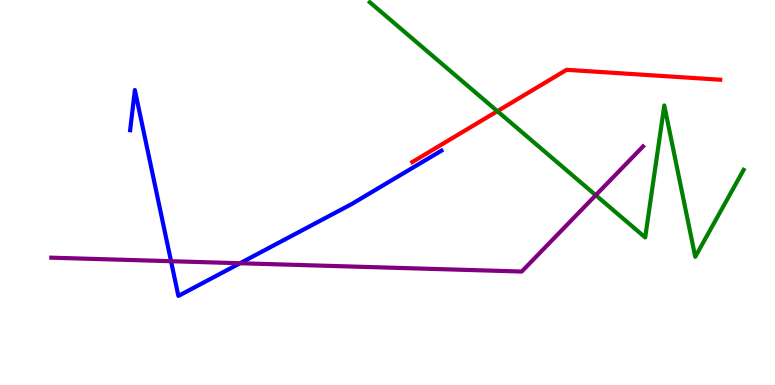[{'lines': ['blue', 'red'], 'intersections': []}, {'lines': ['green', 'red'], 'intersections': [{'x': 6.42, 'y': 7.11}]}, {'lines': ['purple', 'red'], 'intersections': []}, {'lines': ['blue', 'green'], 'intersections': []}, {'lines': ['blue', 'purple'], 'intersections': [{'x': 2.21, 'y': 3.22}, {'x': 3.1, 'y': 3.16}]}, {'lines': ['green', 'purple'], 'intersections': [{'x': 7.69, 'y': 4.93}]}]